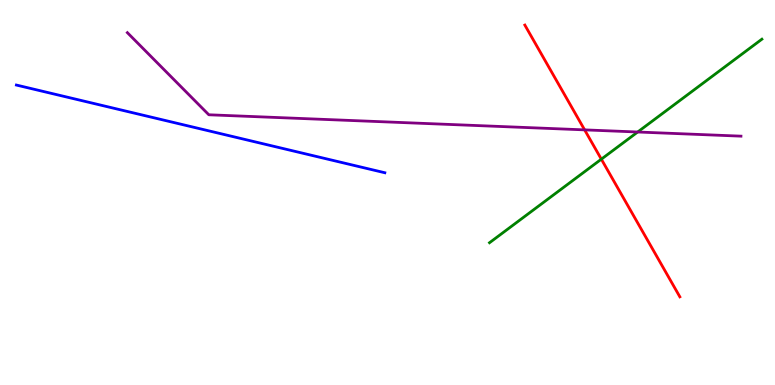[{'lines': ['blue', 'red'], 'intersections': []}, {'lines': ['green', 'red'], 'intersections': [{'x': 7.76, 'y': 5.87}]}, {'lines': ['purple', 'red'], 'intersections': [{'x': 7.54, 'y': 6.63}]}, {'lines': ['blue', 'green'], 'intersections': []}, {'lines': ['blue', 'purple'], 'intersections': []}, {'lines': ['green', 'purple'], 'intersections': [{'x': 8.23, 'y': 6.57}]}]